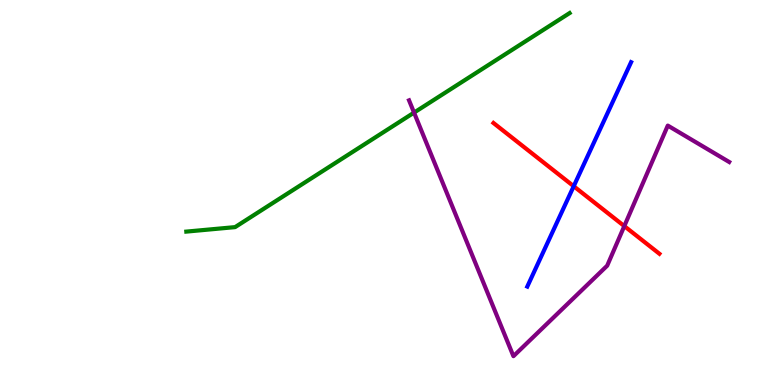[{'lines': ['blue', 'red'], 'intersections': [{'x': 7.4, 'y': 5.16}]}, {'lines': ['green', 'red'], 'intersections': []}, {'lines': ['purple', 'red'], 'intersections': [{'x': 8.06, 'y': 4.13}]}, {'lines': ['blue', 'green'], 'intersections': []}, {'lines': ['blue', 'purple'], 'intersections': []}, {'lines': ['green', 'purple'], 'intersections': [{'x': 5.34, 'y': 7.08}]}]